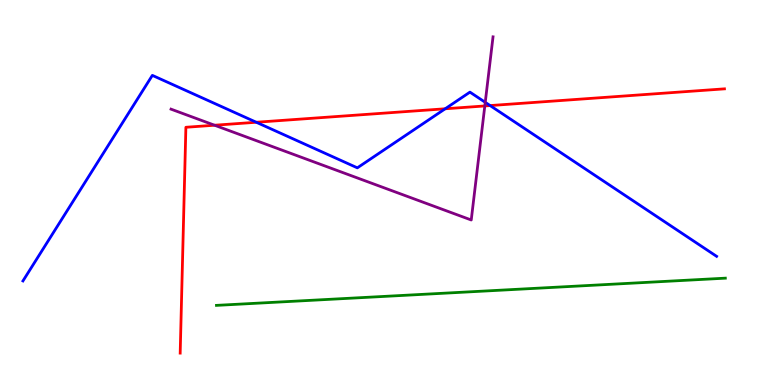[{'lines': ['blue', 'red'], 'intersections': [{'x': 3.31, 'y': 6.82}, {'x': 5.74, 'y': 7.17}, {'x': 6.32, 'y': 7.26}]}, {'lines': ['green', 'red'], 'intersections': []}, {'lines': ['purple', 'red'], 'intersections': [{'x': 2.77, 'y': 6.75}, {'x': 6.26, 'y': 7.25}]}, {'lines': ['blue', 'green'], 'intersections': []}, {'lines': ['blue', 'purple'], 'intersections': [{'x': 6.26, 'y': 7.34}]}, {'lines': ['green', 'purple'], 'intersections': []}]